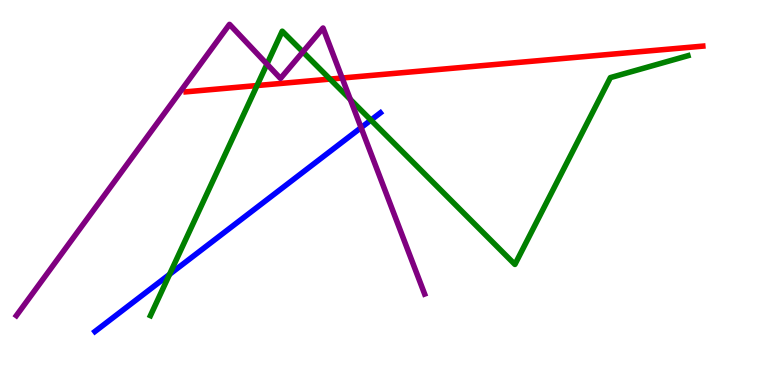[{'lines': ['blue', 'red'], 'intersections': []}, {'lines': ['green', 'red'], 'intersections': [{'x': 3.32, 'y': 7.78}, {'x': 4.26, 'y': 7.95}]}, {'lines': ['purple', 'red'], 'intersections': [{'x': 4.41, 'y': 7.97}]}, {'lines': ['blue', 'green'], 'intersections': [{'x': 2.19, 'y': 2.87}, {'x': 4.79, 'y': 6.88}]}, {'lines': ['blue', 'purple'], 'intersections': [{'x': 4.66, 'y': 6.68}]}, {'lines': ['green', 'purple'], 'intersections': [{'x': 3.44, 'y': 8.33}, {'x': 3.91, 'y': 8.65}, {'x': 4.52, 'y': 7.42}]}]